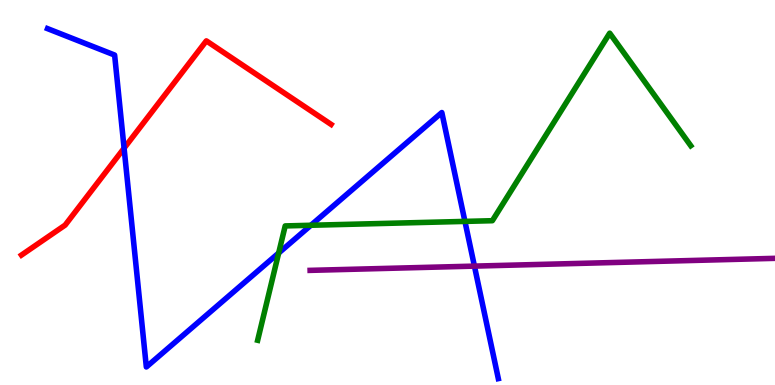[{'lines': ['blue', 'red'], 'intersections': [{'x': 1.6, 'y': 6.15}]}, {'lines': ['green', 'red'], 'intersections': []}, {'lines': ['purple', 'red'], 'intersections': []}, {'lines': ['blue', 'green'], 'intersections': [{'x': 3.6, 'y': 3.43}, {'x': 4.01, 'y': 4.15}, {'x': 6.0, 'y': 4.25}]}, {'lines': ['blue', 'purple'], 'intersections': [{'x': 6.12, 'y': 3.09}]}, {'lines': ['green', 'purple'], 'intersections': []}]